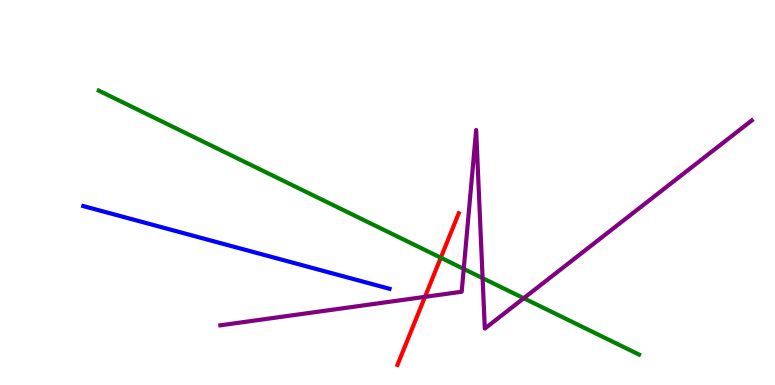[{'lines': ['blue', 'red'], 'intersections': []}, {'lines': ['green', 'red'], 'intersections': [{'x': 5.69, 'y': 3.31}]}, {'lines': ['purple', 'red'], 'intersections': [{'x': 5.48, 'y': 2.29}]}, {'lines': ['blue', 'green'], 'intersections': []}, {'lines': ['blue', 'purple'], 'intersections': []}, {'lines': ['green', 'purple'], 'intersections': [{'x': 5.98, 'y': 3.02}, {'x': 6.23, 'y': 2.78}, {'x': 6.76, 'y': 2.25}]}]